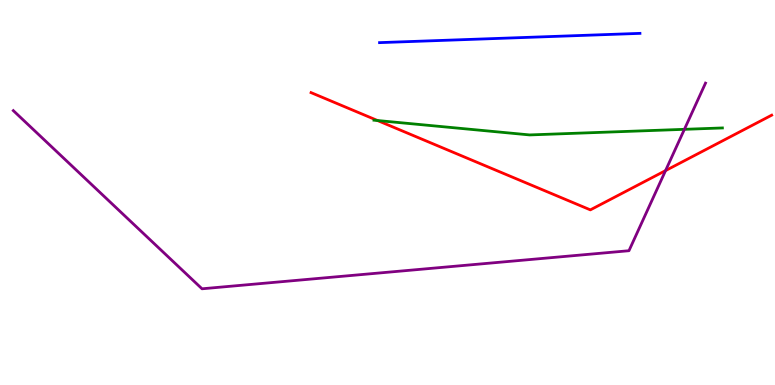[{'lines': ['blue', 'red'], 'intersections': []}, {'lines': ['green', 'red'], 'intersections': [{'x': 4.87, 'y': 6.87}]}, {'lines': ['purple', 'red'], 'intersections': [{'x': 8.59, 'y': 5.57}]}, {'lines': ['blue', 'green'], 'intersections': []}, {'lines': ['blue', 'purple'], 'intersections': []}, {'lines': ['green', 'purple'], 'intersections': [{'x': 8.83, 'y': 6.64}]}]